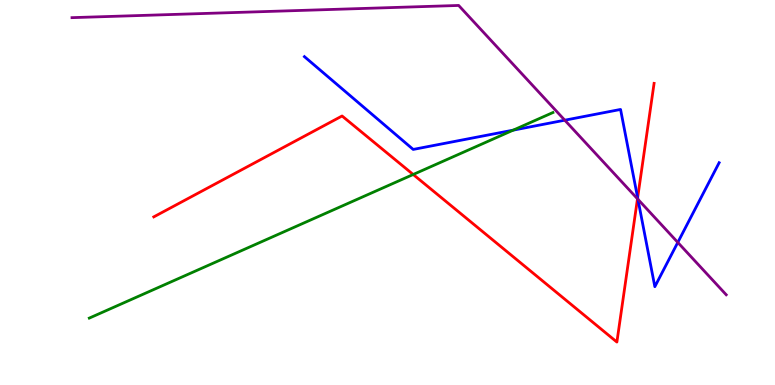[{'lines': ['blue', 'red'], 'intersections': [{'x': 8.23, 'y': 4.86}]}, {'lines': ['green', 'red'], 'intersections': [{'x': 5.33, 'y': 5.47}]}, {'lines': ['purple', 'red'], 'intersections': [{'x': 8.23, 'y': 4.84}]}, {'lines': ['blue', 'green'], 'intersections': [{'x': 6.62, 'y': 6.62}]}, {'lines': ['blue', 'purple'], 'intersections': [{'x': 7.29, 'y': 6.88}, {'x': 8.23, 'y': 4.82}, {'x': 8.75, 'y': 3.7}]}, {'lines': ['green', 'purple'], 'intersections': []}]